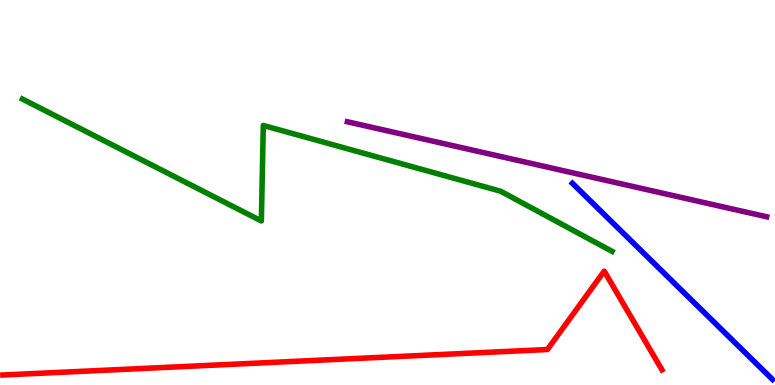[{'lines': ['blue', 'red'], 'intersections': []}, {'lines': ['green', 'red'], 'intersections': []}, {'lines': ['purple', 'red'], 'intersections': []}, {'lines': ['blue', 'green'], 'intersections': []}, {'lines': ['blue', 'purple'], 'intersections': []}, {'lines': ['green', 'purple'], 'intersections': []}]